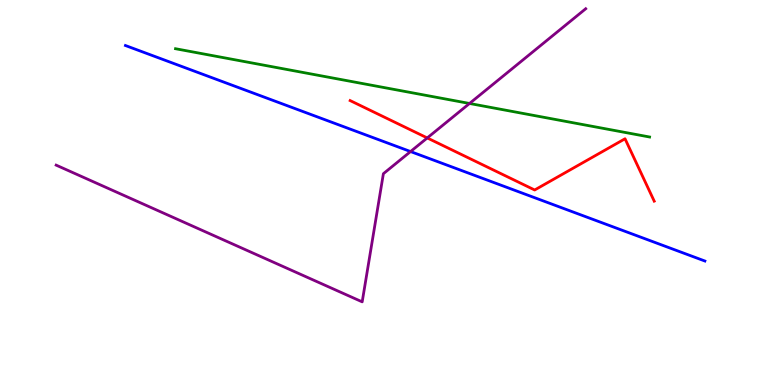[{'lines': ['blue', 'red'], 'intersections': []}, {'lines': ['green', 'red'], 'intersections': []}, {'lines': ['purple', 'red'], 'intersections': [{'x': 5.51, 'y': 6.42}]}, {'lines': ['blue', 'green'], 'intersections': []}, {'lines': ['blue', 'purple'], 'intersections': [{'x': 5.3, 'y': 6.06}]}, {'lines': ['green', 'purple'], 'intersections': [{'x': 6.06, 'y': 7.31}]}]